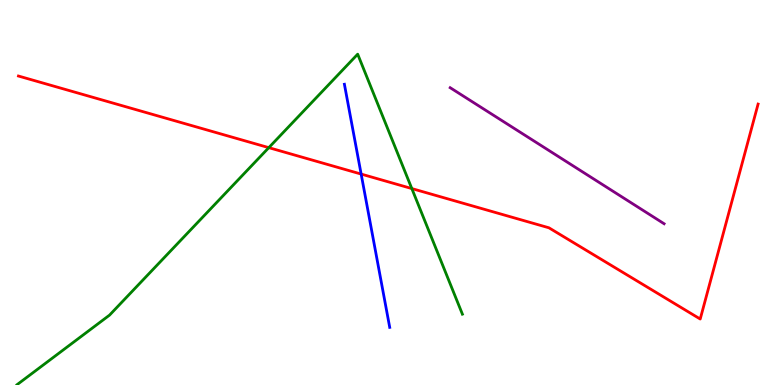[{'lines': ['blue', 'red'], 'intersections': [{'x': 4.66, 'y': 5.48}]}, {'lines': ['green', 'red'], 'intersections': [{'x': 3.47, 'y': 6.16}, {'x': 5.31, 'y': 5.1}]}, {'lines': ['purple', 'red'], 'intersections': []}, {'lines': ['blue', 'green'], 'intersections': []}, {'lines': ['blue', 'purple'], 'intersections': []}, {'lines': ['green', 'purple'], 'intersections': []}]